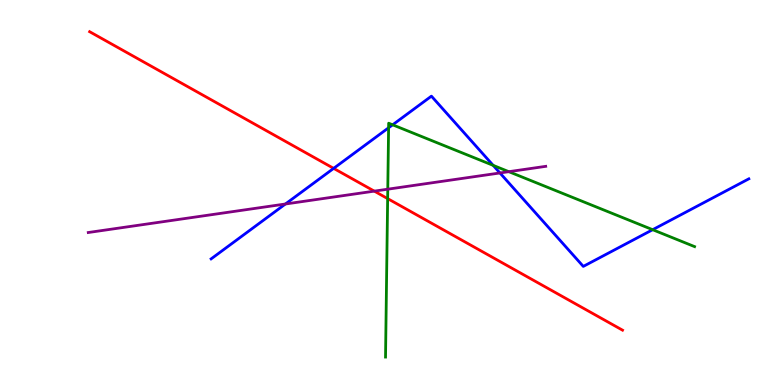[{'lines': ['blue', 'red'], 'intersections': [{'x': 4.31, 'y': 5.63}]}, {'lines': ['green', 'red'], 'intersections': [{'x': 5.0, 'y': 4.84}]}, {'lines': ['purple', 'red'], 'intersections': [{'x': 4.83, 'y': 5.04}]}, {'lines': ['blue', 'green'], 'intersections': [{'x': 5.01, 'y': 6.68}, {'x': 5.07, 'y': 6.76}, {'x': 6.36, 'y': 5.7}, {'x': 8.42, 'y': 4.03}]}, {'lines': ['blue', 'purple'], 'intersections': [{'x': 3.68, 'y': 4.7}, {'x': 6.45, 'y': 5.51}]}, {'lines': ['green', 'purple'], 'intersections': [{'x': 5.0, 'y': 5.09}, {'x': 6.57, 'y': 5.54}]}]